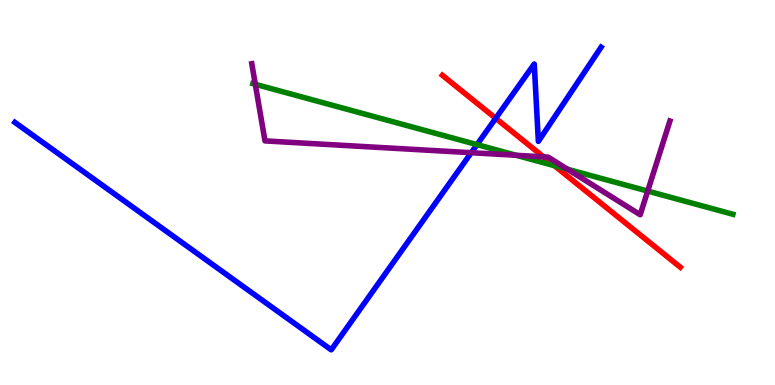[{'lines': ['blue', 'red'], 'intersections': [{'x': 6.4, 'y': 6.93}]}, {'lines': ['green', 'red'], 'intersections': [{'x': 7.15, 'y': 5.7}]}, {'lines': ['purple', 'red'], 'intersections': [{'x': 7.01, 'y': 5.93}]}, {'lines': ['blue', 'green'], 'intersections': [{'x': 6.15, 'y': 6.24}]}, {'lines': ['blue', 'purple'], 'intersections': [{'x': 6.08, 'y': 6.03}]}, {'lines': ['green', 'purple'], 'intersections': [{'x': 3.29, 'y': 7.81}, {'x': 6.66, 'y': 5.97}, {'x': 7.32, 'y': 5.6}, {'x': 8.36, 'y': 5.04}]}]